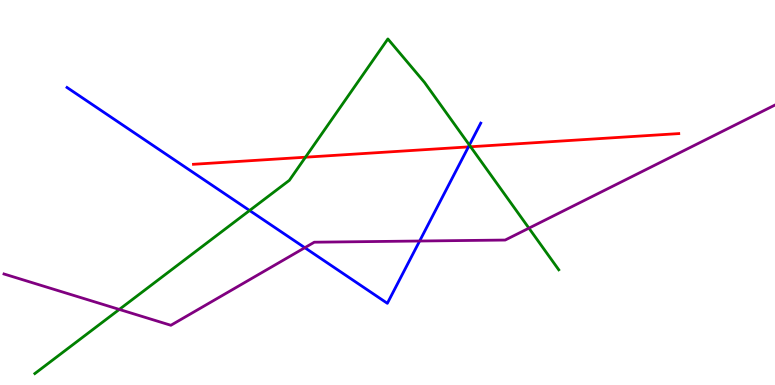[{'lines': ['blue', 'red'], 'intersections': [{'x': 6.04, 'y': 6.18}]}, {'lines': ['green', 'red'], 'intersections': [{'x': 3.94, 'y': 5.92}, {'x': 6.07, 'y': 6.19}]}, {'lines': ['purple', 'red'], 'intersections': []}, {'lines': ['blue', 'green'], 'intersections': [{'x': 3.22, 'y': 4.53}, {'x': 6.06, 'y': 6.23}]}, {'lines': ['blue', 'purple'], 'intersections': [{'x': 3.93, 'y': 3.57}, {'x': 5.41, 'y': 3.74}]}, {'lines': ['green', 'purple'], 'intersections': [{'x': 1.54, 'y': 1.96}, {'x': 6.82, 'y': 4.07}]}]